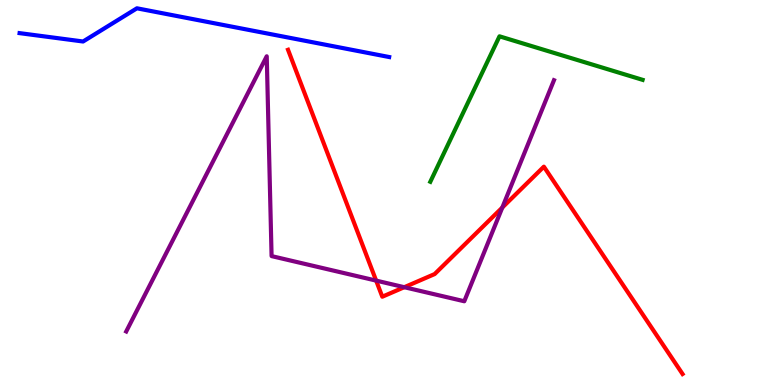[{'lines': ['blue', 'red'], 'intersections': []}, {'lines': ['green', 'red'], 'intersections': []}, {'lines': ['purple', 'red'], 'intersections': [{'x': 4.85, 'y': 2.71}, {'x': 5.22, 'y': 2.54}, {'x': 6.48, 'y': 4.61}]}, {'lines': ['blue', 'green'], 'intersections': []}, {'lines': ['blue', 'purple'], 'intersections': []}, {'lines': ['green', 'purple'], 'intersections': []}]